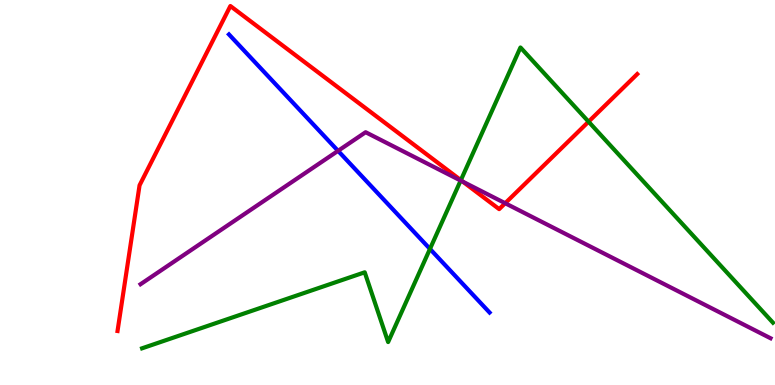[{'lines': ['blue', 'red'], 'intersections': []}, {'lines': ['green', 'red'], 'intersections': [{'x': 5.95, 'y': 5.32}, {'x': 7.59, 'y': 6.84}]}, {'lines': ['purple', 'red'], 'intersections': [{'x': 5.97, 'y': 5.28}, {'x': 6.52, 'y': 4.72}]}, {'lines': ['blue', 'green'], 'intersections': [{'x': 5.55, 'y': 3.53}]}, {'lines': ['blue', 'purple'], 'intersections': [{'x': 4.36, 'y': 6.08}]}, {'lines': ['green', 'purple'], 'intersections': [{'x': 5.94, 'y': 5.31}]}]